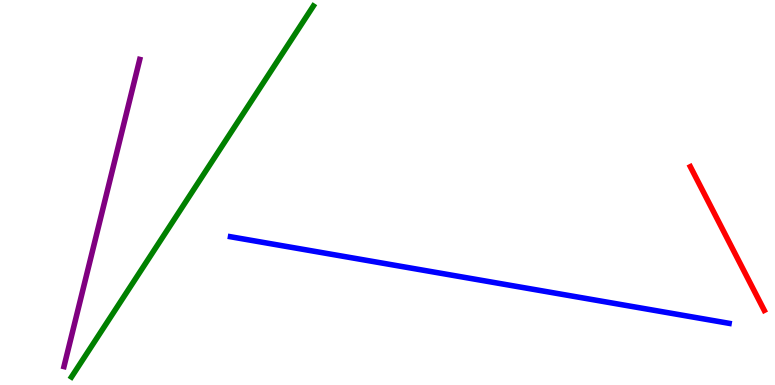[{'lines': ['blue', 'red'], 'intersections': []}, {'lines': ['green', 'red'], 'intersections': []}, {'lines': ['purple', 'red'], 'intersections': []}, {'lines': ['blue', 'green'], 'intersections': []}, {'lines': ['blue', 'purple'], 'intersections': []}, {'lines': ['green', 'purple'], 'intersections': []}]